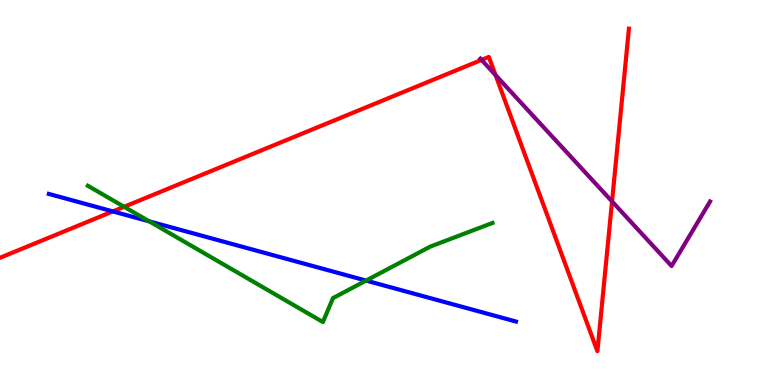[{'lines': ['blue', 'red'], 'intersections': [{'x': 1.46, 'y': 4.51}]}, {'lines': ['green', 'red'], 'intersections': [{'x': 1.6, 'y': 4.63}]}, {'lines': ['purple', 'red'], 'intersections': [{'x': 6.21, 'y': 8.44}, {'x': 6.39, 'y': 8.05}, {'x': 7.9, 'y': 4.77}]}, {'lines': ['blue', 'green'], 'intersections': [{'x': 1.93, 'y': 4.25}, {'x': 4.72, 'y': 2.71}]}, {'lines': ['blue', 'purple'], 'intersections': []}, {'lines': ['green', 'purple'], 'intersections': []}]